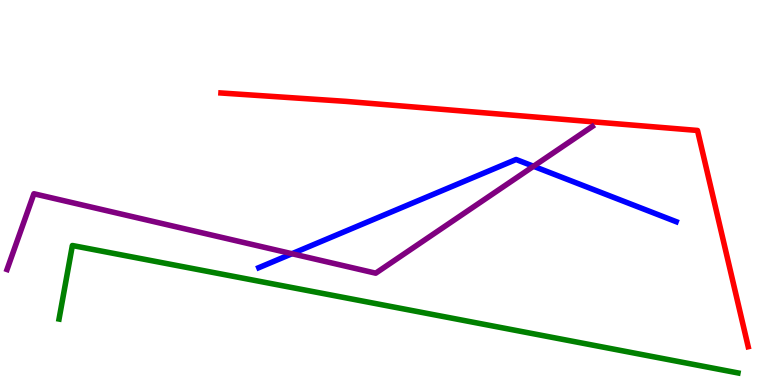[{'lines': ['blue', 'red'], 'intersections': []}, {'lines': ['green', 'red'], 'intersections': []}, {'lines': ['purple', 'red'], 'intersections': []}, {'lines': ['blue', 'green'], 'intersections': []}, {'lines': ['blue', 'purple'], 'intersections': [{'x': 3.77, 'y': 3.41}, {'x': 6.88, 'y': 5.68}]}, {'lines': ['green', 'purple'], 'intersections': []}]